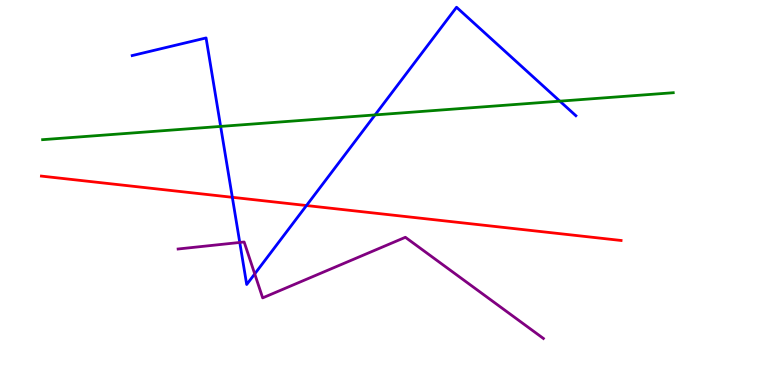[{'lines': ['blue', 'red'], 'intersections': [{'x': 3.0, 'y': 4.88}, {'x': 3.95, 'y': 4.66}]}, {'lines': ['green', 'red'], 'intersections': []}, {'lines': ['purple', 'red'], 'intersections': []}, {'lines': ['blue', 'green'], 'intersections': [{'x': 2.85, 'y': 6.72}, {'x': 4.84, 'y': 7.02}, {'x': 7.22, 'y': 7.37}]}, {'lines': ['blue', 'purple'], 'intersections': [{'x': 3.09, 'y': 3.7}, {'x': 3.29, 'y': 2.89}]}, {'lines': ['green', 'purple'], 'intersections': []}]